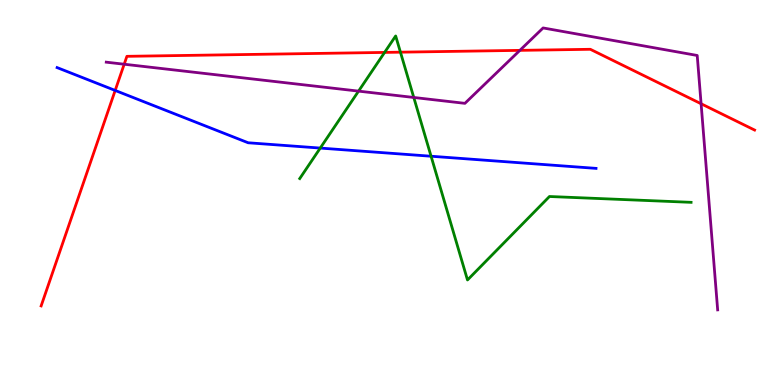[{'lines': ['blue', 'red'], 'intersections': [{'x': 1.49, 'y': 7.65}]}, {'lines': ['green', 'red'], 'intersections': [{'x': 4.96, 'y': 8.64}, {'x': 5.17, 'y': 8.64}]}, {'lines': ['purple', 'red'], 'intersections': [{'x': 1.6, 'y': 8.33}, {'x': 6.71, 'y': 8.69}, {'x': 9.05, 'y': 7.31}]}, {'lines': ['blue', 'green'], 'intersections': [{'x': 4.13, 'y': 6.15}, {'x': 5.56, 'y': 5.94}]}, {'lines': ['blue', 'purple'], 'intersections': []}, {'lines': ['green', 'purple'], 'intersections': [{'x': 4.63, 'y': 7.63}, {'x': 5.34, 'y': 7.47}]}]